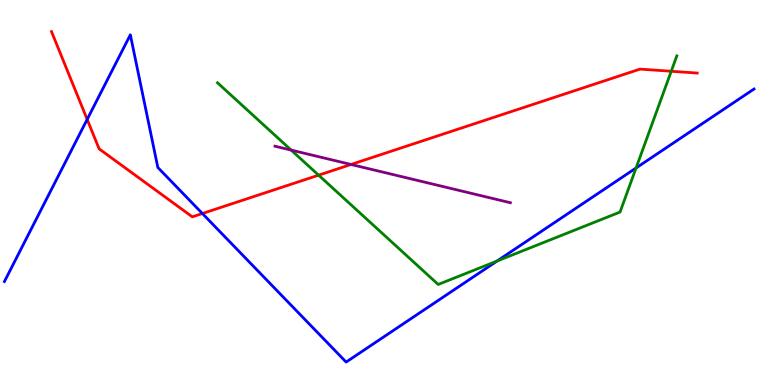[{'lines': ['blue', 'red'], 'intersections': [{'x': 1.12, 'y': 6.9}, {'x': 2.61, 'y': 4.45}]}, {'lines': ['green', 'red'], 'intersections': [{'x': 4.11, 'y': 5.45}, {'x': 8.66, 'y': 8.15}]}, {'lines': ['purple', 'red'], 'intersections': [{'x': 4.53, 'y': 5.73}]}, {'lines': ['blue', 'green'], 'intersections': [{'x': 6.41, 'y': 3.22}, {'x': 8.21, 'y': 5.64}]}, {'lines': ['blue', 'purple'], 'intersections': []}, {'lines': ['green', 'purple'], 'intersections': [{'x': 3.76, 'y': 6.1}]}]